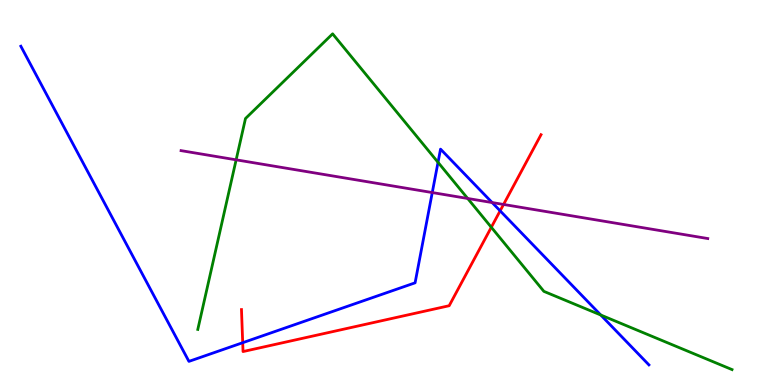[{'lines': ['blue', 'red'], 'intersections': [{'x': 3.13, 'y': 1.1}, {'x': 6.45, 'y': 4.52}]}, {'lines': ['green', 'red'], 'intersections': [{'x': 6.34, 'y': 4.1}]}, {'lines': ['purple', 'red'], 'intersections': [{'x': 6.5, 'y': 4.69}]}, {'lines': ['blue', 'green'], 'intersections': [{'x': 5.65, 'y': 5.78}, {'x': 7.75, 'y': 1.82}]}, {'lines': ['blue', 'purple'], 'intersections': [{'x': 5.58, 'y': 5.0}, {'x': 6.35, 'y': 4.74}]}, {'lines': ['green', 'purple'], 'intersections': [{'x': 3.05, 'y': 5.85}, {'x': 6.03, 'y': 4.84}]}]